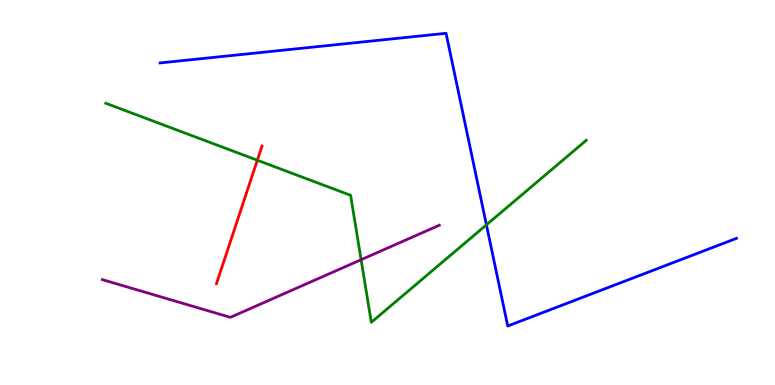[{'lines': ['blue', 'red'], 'intersections': []}, {'lines': ['green', 'red'], 'intersections': [{'x': 3.32, 'y': 5.84}]}, {'lines': ['purple', 'red'], 'intersections': []}, {'lines': ['blue', 'green'], 'intersections': [{'x': 6.28, 'y': 4.16}]}, {'lines': ['blue', 'purple'], 'intersections': []}, {'lines': ['green', 'purple'], 'intersections': [{'x': 4.66, 'y': 3.25}]}]